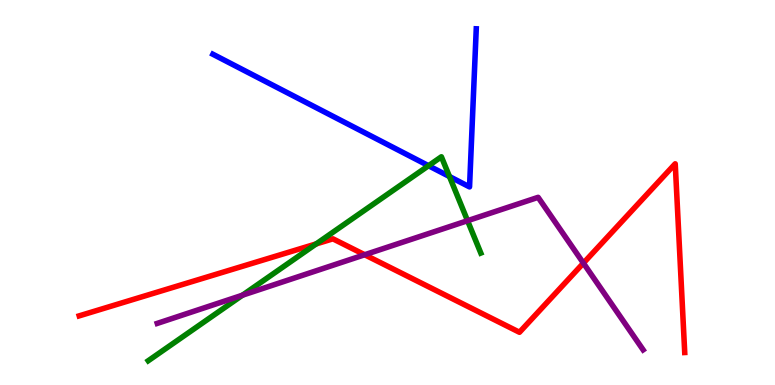[{'lines': ['blue', 'red'], 'intersections': []}, {'lines': ['green', 'red'], 'intersections': [{'x': 4.08, 'y': 3.66}]}, {'lines': ['purple', 'red'], 'intersections': [{'x': 4.71, 'y': 3.38}, {'x': 7.53, 'y': 3.17}]}, {'lines': ['blue', 'green'], 'intersections': [{'x': 5.53, 'y': 5.7}, {'x': 5.8, 'y': 5.41}]}, {'lines': ['blue', 'purple'], 'intersections': []}, {'lines': ['green', 'purple'], 'intersections': [{'x': 3.13, 'y': 2.33}, {'x': 6.03, 'y': 4.27}]}]